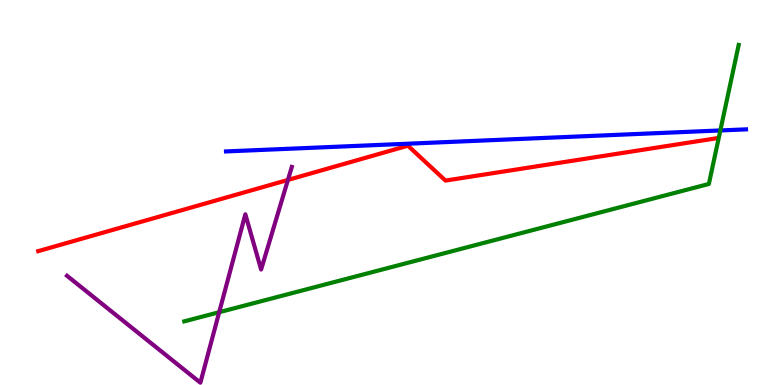[{'lines': ['blue', 'red'], 'intersections': []}, {'lines': ['green', 'red'], 'intersections': []}, {'lines': ['purple', 'red'], 'intersections': [{'x': 3.72, 'y': 5.33}]}, {'lines': ['blue', 'green'], 'intersections': [{'x': 9.29, 'y': 6.61}]}, {'lines': ['blue', 'purple'], 'intersections': []}, {'lines': ['green', 'purple'], 'intersections': [{'x': 2.83, 'y': 1.89}]}]